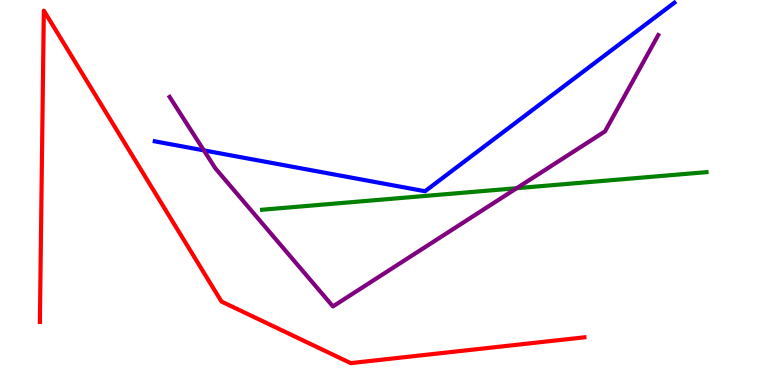[{'lines': ['blue', 'red'], 'intersections': []}, {'lines': ['green', 'red'], 'intersections': []}, {'lines': ['purple', 'red'], 'intersections': []}, {'lines': ['blue', 'green'], 'intersections': []}, {'lines': ['blue', 'purple'], 'intersections': [{'x': 2.63, 'y': 6.09}]}, {'lines': ['green', 'purple'], 'intersections': [{'x': 6.67, 'y': 5.11}]}]